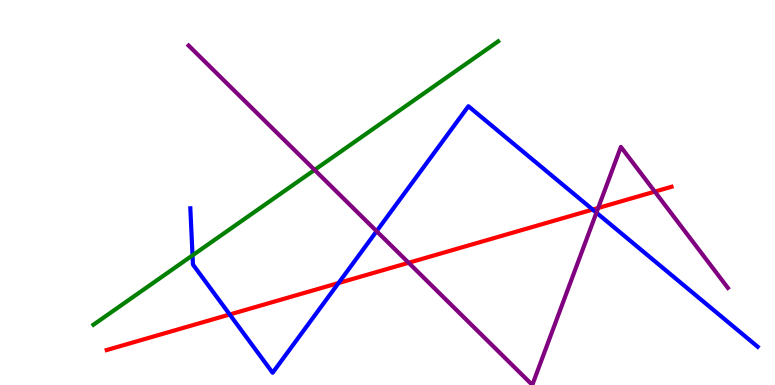[{'lines': ['blue', 'red'], 'intersections': [{'x': 2.96, 'y': 1.83}, {'x': 4.37, 'y': 2.65}, {'x': 7.65, 'y': 4.56}]}, {'lines': ['green', 'red'], 'intersections': []}, {'lines': ['purple', 'red'], 'intersections': [{'x': 5.27, 'y': 3.17}, {'x': 7.72, 'y': 4.6}, {'x': 8.45, 'y': 5.02}]}, {'lines': ['blue', 'green'], 'intersections': [{'x': 2.48, 'y': 3.37}]}, {'lines': ['blue', 'purple'], 'intersections': [{'x': 4.86, 'y': 4.0}, {'x': 7.7, 'y': 4.48}]}, {'lines': ['green', 'purple'], 'intersections': [{'x': 4.06, 'y': 5.59}]}]